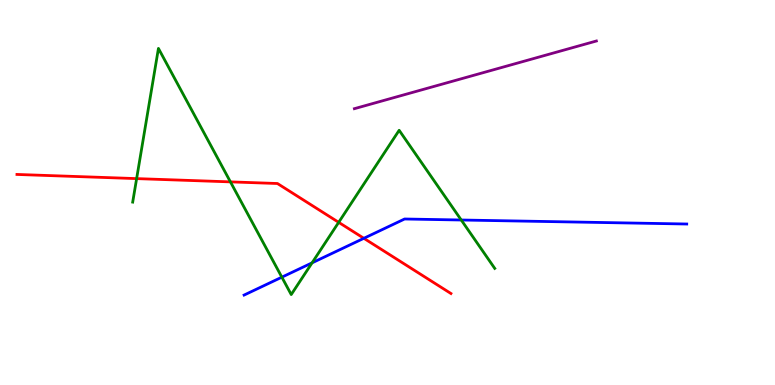[{'lines': ['blue', 'red'], 'intersections': [{'x': 4.69, 'y': 3.81}]}, {'lines': ['green', 'red'], 'intersections': [{'x': 1.76, 'y': 5.36}, {'x': 2.97, 'y': 5.28}, {'x': 4.37, 'y': 4.22}]}, {'lines': ['purple', 'red'], 'intersections': []}, {'lines': ['blue', 'green'], 'intersections': [{'x': 3.64, 'y': 2.8}, {'x': 4.03, 'y': 3.17}, {'x': 5.95, 'y': 4.29}]}, {'lines': ['blue', 'purple'], 'intersections': []}, {'lines': ['green', 'purple'], 'intersections': []}]